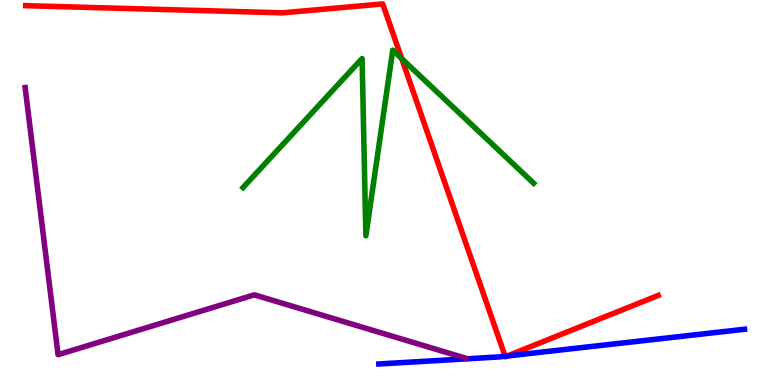[{'lines': ['blue', 'red'], 'intersections': [{'x': 6.52, 'y': 0.747}, {'x': 6.54, 'y': 0.753}]}, {'lines': ['green', 'red'], 'intersections': [{'x': 5.18, 'y': 8.48}]}, {'lines': ['purple', 'red'], 'intersections': []}, {'lines': ['blue', 'green'], 'intersections': []}, {'lines': ['blue', 'purple'], 'intersections': []}, {'lines': ['green', 'purple'], 'intersections': []}]